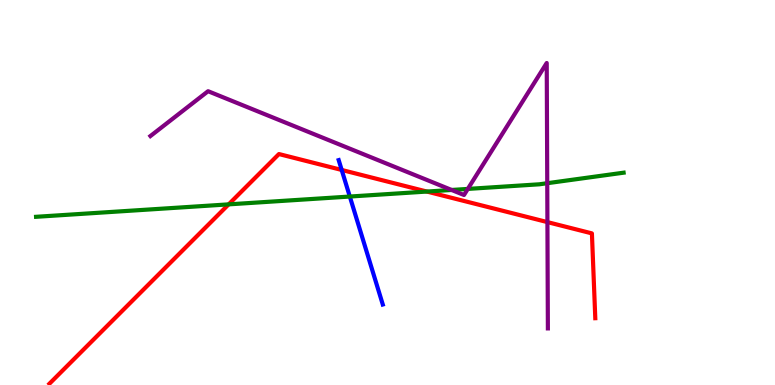[{'lines': ['blue', 'red'], 'intersections': [{'x': 4.41, 'y': 5.59}]}, {'lines': ['green', 'red'], 'intersections': [{'x': 2.95, 'y': 4.69}, {'x': 5.51, 'y': 5.02}]}, {'lines': ['purple', 'red'], 'intersections': [{'x': 7.06, 'y': 4.23}]}, {'lines': ['blue', 'green'], 'intersections': [{'x': 4.51, 'y': 4.9}]}, {'lines': ['blue', 'purple'], 'intersections': []}, {'lines': ['green', 'purple'], 'intersections': [{'x': 5.83, 'y': 5.07}, {'x': 6.04, 'y': 5.09}, {'x': 7.06, 'y': 5.24}]}]